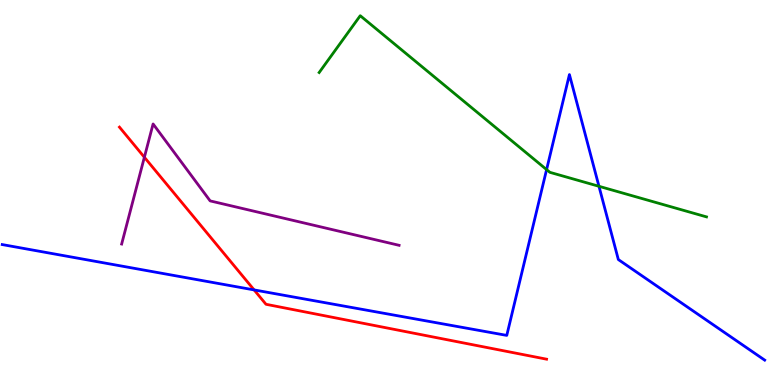[{'lines': ['blue', 'red'], 'intersections': [{'x': 3.28, 'y': 2.47}]}, {'lines': ['green', 'red'], 'intersections': []}, {'lines': ['purple', 'red'], 'intersections': [{'x': 1.86, 'y': 5.92}]}, {'lines': ['blue', 'green'], 'intersections': [{'x': 7.05, 'y': 5.59}, {'x': 7.73, 'y': 5.16}]}, {'lines': ['blue', 'purple'], 'intersections': []}, {'lines': ['green', 'purple'], 'intersections': []}]